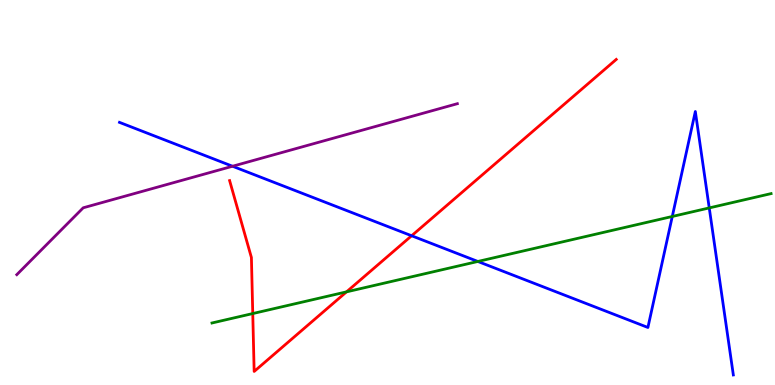[{'lines': ['blue', 'red'], 'intersections': [{'x': 5.31, 'y': 3.88}]}, {'lines': ['green', 'red'], 'intersections': [{'x': 3.26, 'y': 1.86}, {'x': 4.47, 'y': 2.42}]}, {'lines': ['purple', 'red'], 'intersections': []}, {'lines': ['blue', 'green'], 'intersections': [{'x': 6.17, 'y': 3.21}, {'x': 8.67, 'y': 4.38}, {'x': 9.15, 'y': 4.6}]}, {'lines': ['blue', 'purple'], 'intersections': [{'x': 3.0, 'y': 5.68}]}, {'lines': ['green', 'purple'], 'intersections': []}]